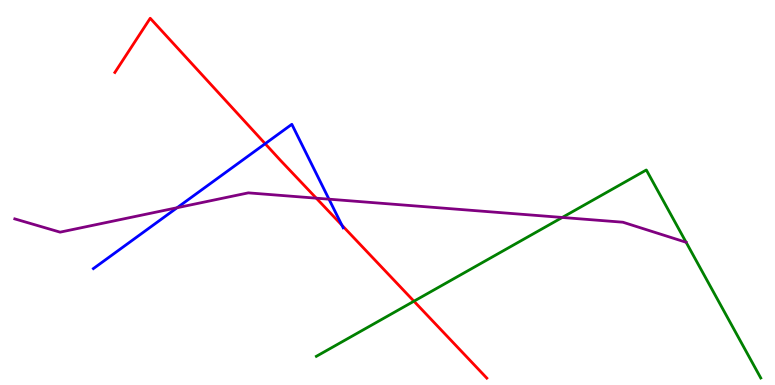[{'lines': ['blue', 'red'], 'intersections': [{'x': 3.42, 'y': 6.27}, {'x': 4.41, 'y': 4.15}]}, {'lines': ['green', 'red'], 'intersections': [{'x': 5.34, 'y': 2.18}]}, {'lines': ['purple', 'red'], 'intersections': [{'x': 4.08, 'y': 4.85}]}, {'lines': ['blue', 'green'], 'intersections': []}, {'lines': ['blue', 'purple'], 'intersections': [{'x': 2.29, 'y': 4.6}, {'x': 4.25, 'y': 4.83}]}, {'lines': ['green', 'purple'], 'intersections': [{'x': 7.25, 'y': 4.35}]}]